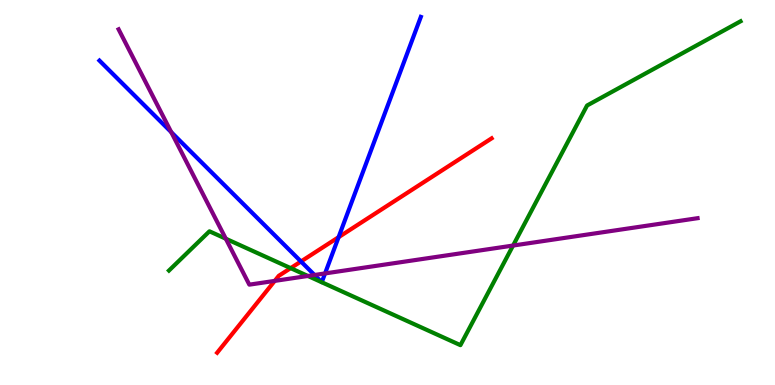[{'lines': ['blue', 'red'], 'intersections': [{'x': 3.88, 'y': 3.21}, {'x': 4.37, 'y': 3.84}]}, {'lines': ['green', 'red'], 'intersections': [{'x': 3.75, 'y': 3.04}]}, {'lines': ['purple', 'red'], 'intersections': [{'x': 3.54, 'y': 2.7}]}, {'lines': ['blue', 'green'], 'intersections': []}, {'lines': ['blue', 'purple'], 'intersections': [{'x': 2.21, 'y': 6.57}, {'x': 4.06, 'y': 2.86}, {'x': 4.19, 'y': 2.9}]}, {'lines': ['green', 'purple'], 'intersections': [{'x': 2.91, 'y': 3.8}, {'x': 3.97, 'y': 2.83}, {'x': 6.62, 'y': 3.62}]}]